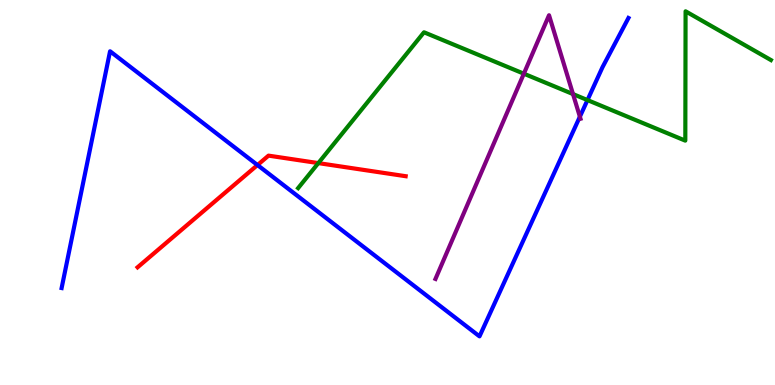[{'lines': ['blue', 'red'], 'intersections': [{'x': 3.32, 'y': 5.71}]}, {'lines': ['green', 'red'], 'intersections': [{'x': 4.11, 'y': 5.76}]}, {'lines': ['purple', 'red'], 'intersections': []}, {'lines': ['blue', 'green'], 'intersections': [{'x': 7.58, 'y': 7.4}]}, {'lines': ['blue', 'purple'], 'intersections': [{'x': 7.48, 'y': 6.97}]}, {'lines': ['green', 'purple'], 'intersections': [{'x': 6.76, 'y': 8.09}, {'x': 7.39, 'y': 7.56}]}]